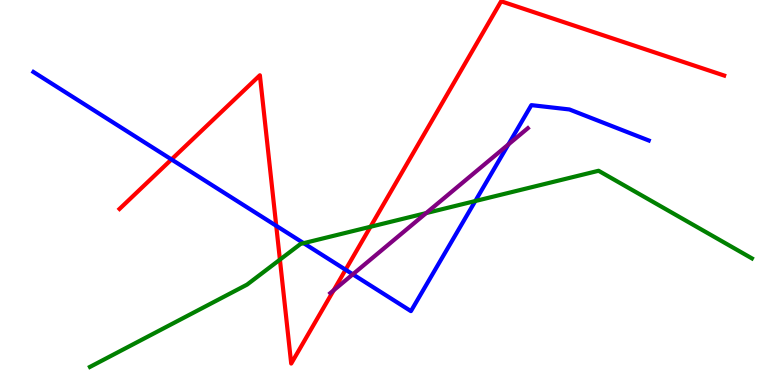[{'lines': ['blue', 'red'], 'intersections': [{'x': 2.21, 'y': 5.86}, {'x': 3.56, 'y': 4.14}, {'x': 4.46, 'y': 2.99}]}, {'lines': ['green', 'red'], 'intersections': [{'x': 3.61, 'y': 3.26}, {'x': 4.78, 'y': 4.11}]}, {'lines': ['purple', 'red'], 'intersections': [{'x': 4.31, 'y': 2.46}]}, {'lines': ['blue', 'green'], 'intersections': [{'x': 3.92, 'y': 3.68}, {'x': 6.13, 'y': 4.78}]}, {'lines': ['blue', 'purple'], 'intersections': [{'x': 4.55, 'y': 2.88}, {'x': 6.56, 'y': 6.25}]}, {'lines': ['green', 'purple'], 'intersections': [{'x': 5.5, 'y': 4.47}]}]